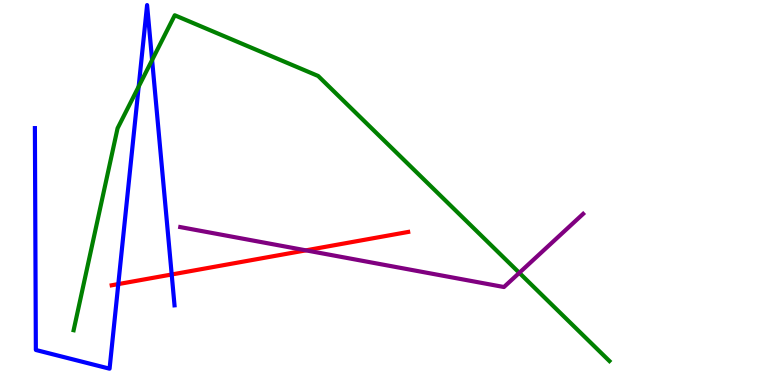[{'lines': ['blue', 'red'], 'intersections': [{'x': 1.53, 'y': 2.62}, {'x': 2.22, 'y': 2.87}]}, {'lines': ['green', 'red'], 'intersections': []}, {'lines': ['purple', 'red'], 'intersections': [{'x': 3.95, 'y': 3.5}]}, {'lines': ['blue', 'green'], 'intersections': [{'x': 1.79, 'y': 7.75}, {'x': 1.96, 'y': 8.44}]}, {'lines': ['blue', 'purple'], 'intersections': []}, {'lines': ['green', 'purple'], 'intersections': [{'x': 6.7, 'y': 2.91}]}]